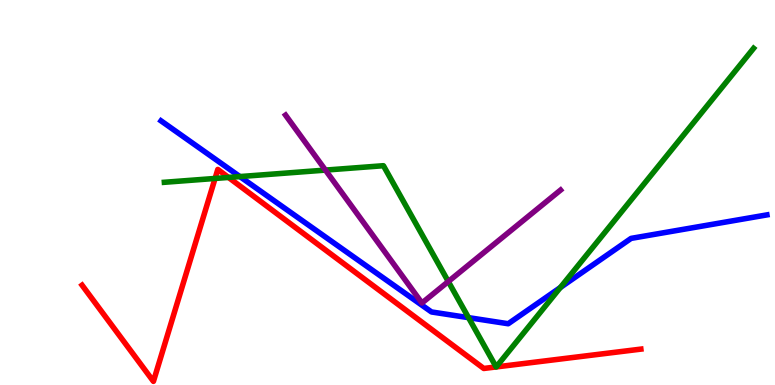[{'lines': ['blue', 'red'], 'intersections': []}, {'lines': ['green', 'red'], 'intersections': [{'x': 2.78, 'y': 5.36}, {'x': 2.95, 'y': 5.39}, {'x': 6.4, 'y': 0.469}, {'x': 6.4, 'y': 0.469}]}, {'lines': ['purple', 'red'], 'intersections': []}, {'lines': ['blue', 'green'], 'intersections': [{'x': 3.1, 'y': 5.41}, {'x': 6.05, 'y': 1.75}, {'x': 7.23, 'y': 2.53}]}, {'lines': ['blue', 'purple'], 'intersections': []}, {'lines': ['green', 'purple'], 'intersections': [{'x': 4.2, 'y': 5.58}, {'x': 5.78, 'y': 2.69}]}]